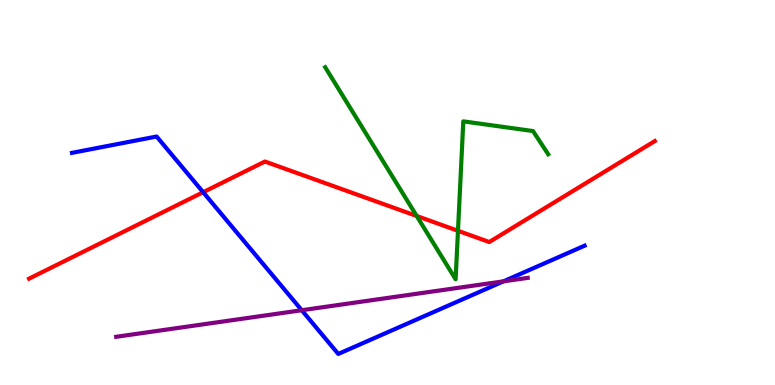[{'lines': ['blue', 'red'], 'intersections': [{'x': 2.62, 'y': 5.01}]}, {'lines': ['green', 'red'], 'intersections': [{'x': 5.38, 'y': 4.39}, {'x': 5.91, 'y': 4.01}]}, {'lines': ['purple', 'red'], 'intersections': []}, {'lines': ['blue', 'green'], 'intersections': []}, {'lines': ['blue', 'purple'], 'intersections': [{'x': 3.89, 'y': 1.94}, {'x': 6.5, 'y': 2.69}]}, {'lines': ['green', 'purple'], 'intersections': []}]